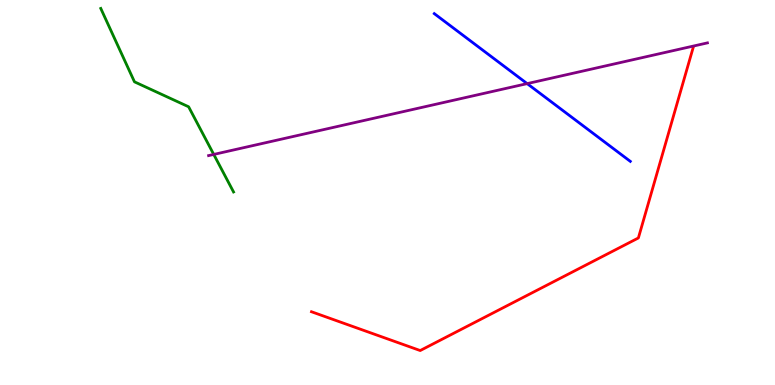[{'lines': ['blue', 'red'], 'intersections': []}, {'lines': ['green', 'red'], 'intersections': []}, {'lines': ['purple', 'red'], 'intersections': []}, {'lines': ['blue', 'green'], 'intersections': []}, {'lines': ['blue', 'purple'], 'intersections': [{'x': 6.8, 'y': 7.83}]}, {'lines': ['green', 'purple'], 'intersections': [{'x': 2.76, 'y': 5.99}]}]